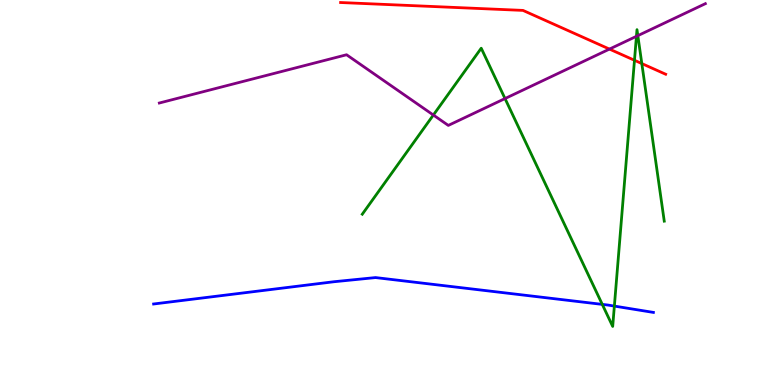[{'lines': ['blue', 'red'], 'intersections': []}, {'lines': ['green', 'red'], 'intersections': [{'x': 8.19, 'y': 8.43}, {'x': 8.28, 'y': 8.35}]}, {'lines': ['purple', 'red'], 'intersections': [{'x': 7.86, 'y': 8.72}]}, {'lines': ['blue', 'green'], 'intersections': [{'x': 7.77, 'y': 2.09}, {'x': 7.93, 'y': 2.05}]}, {'lines': ['blue', 'purple'], 'intersections': []}, {'lines': ['green', 'purple'], 'intersections': [{'x': 5.59, 'y': 7.01}, {'x': 6.52, 'y': 7.44}, {'x': 8.21, 'y': 9.06}, {'x': 8.23, 'y': 9.07}]}]